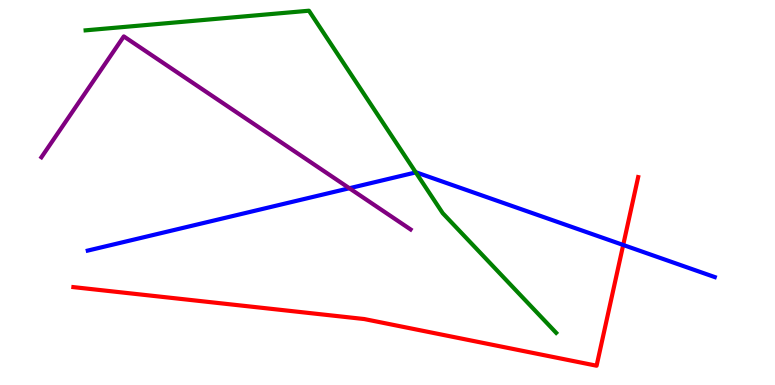[{'lines': ['blue', 'red'], 'intersections': [{'x': 8.04, 'y': 3.64}]}, {'lines': ['green', 'red'], 'intersections': []}, {'lines': ['purple', 'red'], 'intersections': []}, {'lines': ['blue', 'green'], 'intersections': [{'x': 5.36, 'y': 5.52}]}, {'lines': ['blue', 'purple'], 'intersections': [{'x': 4.51, 'y': 5.11}]}, {'lines': ['green', 'purple'], 'intersections': []}]